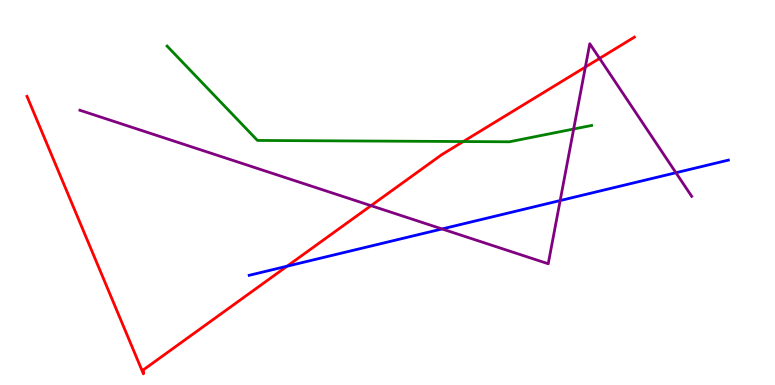[{'lines': ['blue', 'red'], 'intersections': [{'x': 3.7, 'y': 3.09}]}, {'lines': ['green', 'red'], 'intersections': [{'x': 5.98, 'y': 6.32}]}, {'lines': ['purple', 'red'], 'intersections': [{'x': 4.79, 'y': 4.66}, {'x': 7.55, 'y': 8.26}, {'x': 7.74, 'y': 8.48}]}, {'lines': ['blue', 'green'], 'intersections': []}, {'lines': ['blue', 'purple'], 'intersections': [{'x': 5.7, 'y': 4.05}, {'x': 7.23, 'y': 4.79}, {'x': 8.72, 'y': 5.51}]}, {'lines': ['green', 'purple'], 'intersections': [{'x': 7.4, 'y': 6.65}]}]